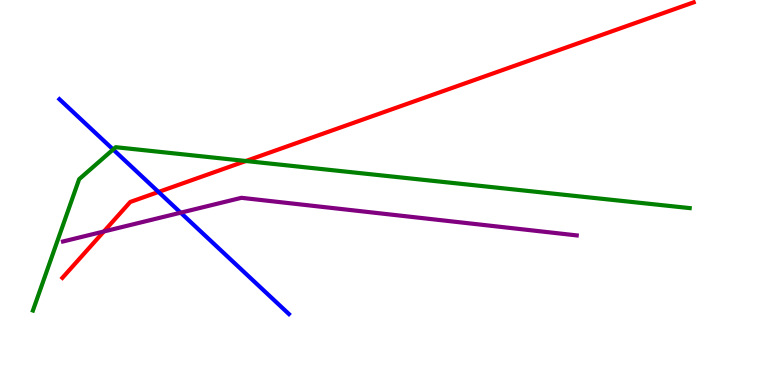[{'lines': ['blue', 'red'], 'intersections': [{'x': 2.05, 'y': 5.01}]}, {'lines': ['green', 'red'], 'intersections': [{'x': 3.17, 'y': 5.82}]}, {'lines': ['purple', 'red'], 'intersections': [{'x': 1.34, 'y': 3.99}]}, {'lines': ['blue', 'green'], 'intersections': [{'x': 1.46, 'y': 6.12}]}, {'lines': ['blue', 'purple'], 'intersections': [{'x': 2.33, 'y': 4.48}]}, {'lines': ['green', 'purple'], 'intersections': []}]